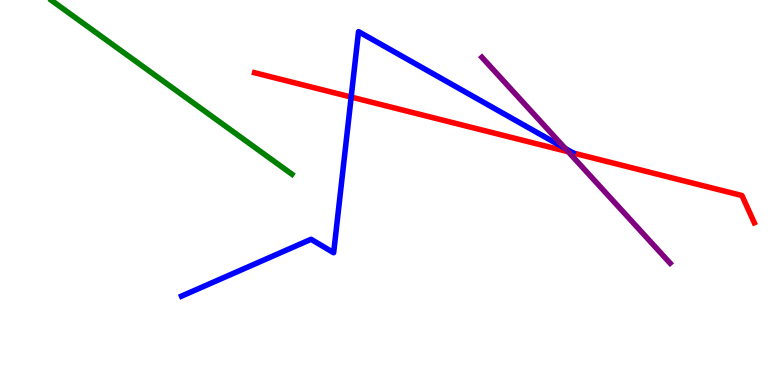[{'lines': ['blue', 'red'], 'intersections': [{'x': 4.53, 'y': 7.48}]}, {'lines': ['green', 'red'], 'intersections': []}, {'lines': ['purple', 'red'], 'intersections': [{'x': 7.33, 'y': 6.06}]}, {'lines': ['blue', 'green'], 'intersections': []}, {'lines': ['blue', 'purple'], 'intersections': [{'x': 7.29, 'y': 6.14}]}, {'lines': ['green', 'purple'], 'intersections': []}]